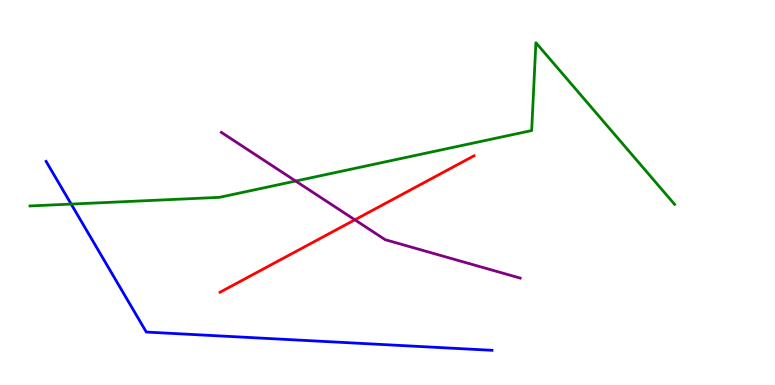[{'lines': ['blue', 'red'], 'intersections': []}, {'lines': ['green', 'red'], 'intersections': []}, {'lines': ['purple', 'red'], 'intersections': [{'x': 4.58, 'y': 4.29}]}, {'lines': ['blue', 'green'], 'intersections': [{'x': 0.918, 'y': 4.7}]}, {'lines': ['blue', 'purple'], 'intersections': []}, {'lines': ['green', 'purple'], 'intersections': [{'x': 3.81, 'y': 5.3}]}]